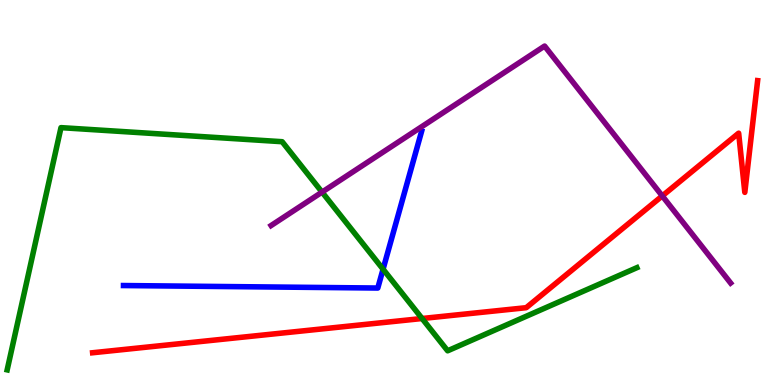[{'lines': ['blue', 'red'], 'intersections': []}, {'lines': ['green', 'red'], 'intersections': [{'x': 5.45, 'y': 1.73}]}, {'lines': ['purple', 'red'], 'intersections': [{'x': 8.55, 'y': 4.91}]}, {'lines': ['blue', 'green'], 'intersections': [{'x': 4.94, 'y': 3.01}]}, {'lines': ['blue', 'purple'], 'intersections': []}, {'lines': ['green', 'purple'], 'intersections': [{'x': 4.16, 'y': 5.01}]}]